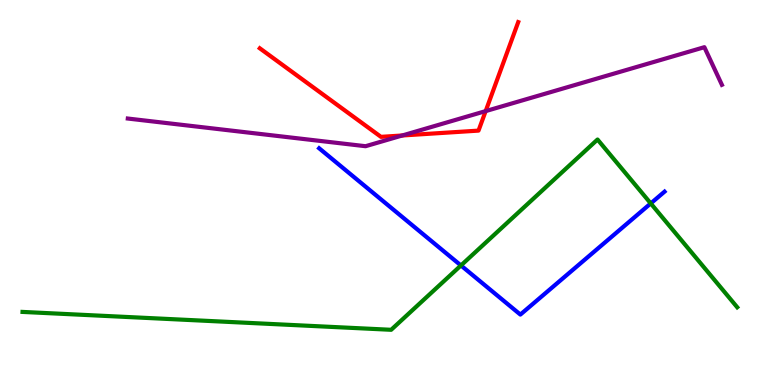[{'lines': ['blue', 'red'], 'intersections': []}, {'lines': ['green', 'red'], 'intersections': []}, {'lines': ['purple', 'red'], 'intersections': [{'x': 5.19, 'y': 6.48}, {'x': 6.27, 'y': 7.11}]}, {'lines': ['blue', 'green'], 'intersections': [{'x': 5.95, 'y': 3.1}, {'x': 8.4, 'y': 4.72}]}, {'lines': ['blue', 'purple'], 'intersections': []}, {'lines': ['green', 'purple'], 'intersections': []}]